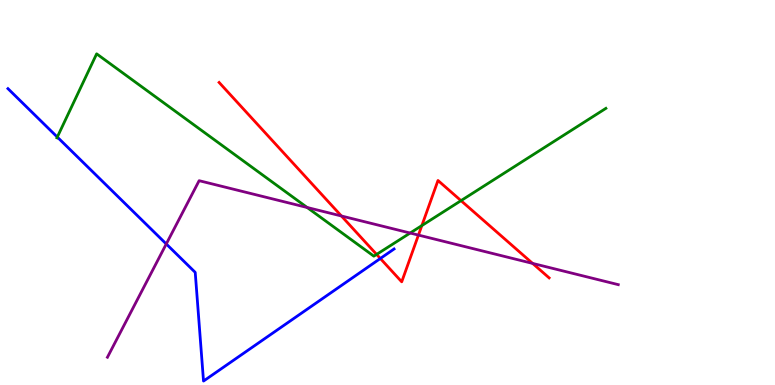[{'lines': ['blue', 'red'], 'intersections': [{'x': 4.91, 'y': 3.29}]}, {'lines': ['green', 'red'], 'intersections': [{'x': 4.86, 'y': 3.39}, {'x': 5.44, 'y': 4.14}, {'x': 5.95, 'y': 4.79}]}, {'lines': ['purple', 'red'], 'intersections': [{'x': 4.41, 'y': 4.39}, {'x': 5.4, 'y': 3.89}, {'x': 6.87, 'y': 3.16}]}, {'lines': ['blue', 'green'], 'intersections': [{'x': 0.739, 'y': 6.44}]}, {'lines': ['blue', 'purple'], 'intersections': [{'x': 2.15, 'y': 3.66}]}, {'lines': ['green', 'purple'], 'intersections': [{'x': 3.96, 'y': 4.61}, {'x': 5.29, 'y': 3.95}]}]